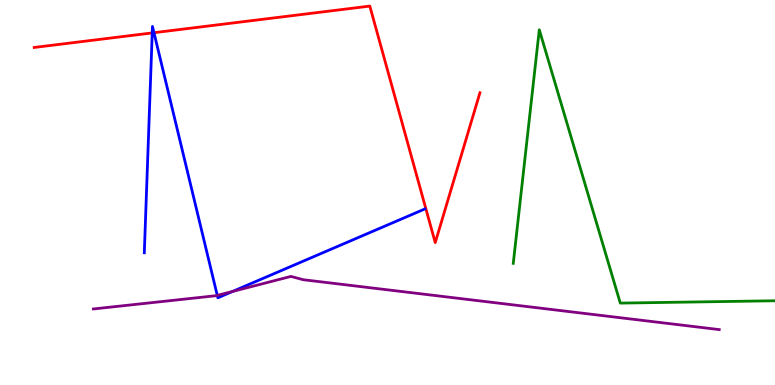[{'lines': ['blue', 'red'], 'intersections': [{'x': 1.96, 'y': 9.15}, {'x': 1.99, 'y': 9.15}]}, {'lines': ['green', 'red'], 'intersections': []}, {'lines': ['purple', 'red'], 'intersections': []}, {'lines': ['blue', 'green'], 'intersections': []}, {'lines': ['blue', 'purple'], 'intersections': [{'x': 2.8, 'y': 2.33}, {'x': 3.0, 'y': 2.43}]}, {'lines': ['green', 'purple'], 'intersections': []}]